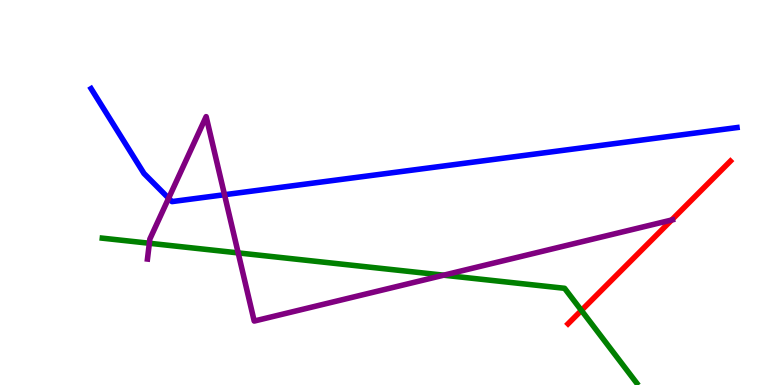[{'lines': ['blue', 'red'], 'intersections': []}, {'lines': ['green', 'red'], 'intersections': [{'x': 7.5, 'y': 1.94}]}, {'lines': ['purple', 'red'], 'intersections': [{'x': 8.67, 'y': 4.29}]}, {'lines': ['blue', 'green'], 'intersections': []}, {'lines': ['blue', 'purple'], 'intersections': [{'x': 2.18, 'y': 4.85}, {'x': 2.9, 'y': 4.94}]}, {'lines': ['green', 'purple'], 'intersections': [{'x': 1.93, 'y': 3.68}, {'x': 3.07, 'y': 3.43}, {'x': 5.72, 'y': 2.85}]}]